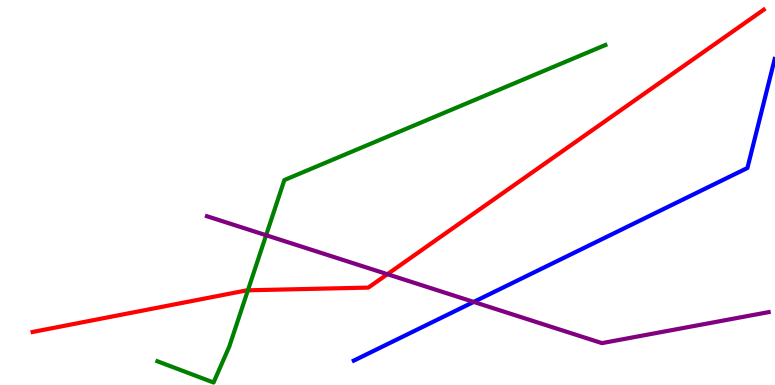[{'lines': ['blue', 'red'], 'intersections': []}, {'lines': ['green', 'red'], 'intersections': [{'x': 3.2, 'y': 2.46}]}, {'lines': ['purple', 'red'], 'intersections': [{'x': 5.0, 'y': 2.88}]}, {'lines': ['blue', 'green'], 'intersections': []}, {'lines': ['blue', 'purple'], 'intersections': [{'x': 6.11, 'y': 2.16}]}, {'lines': ['green', 'purple'], 'intersections': [{'x': 3.43, 'y': 3.89}]}]